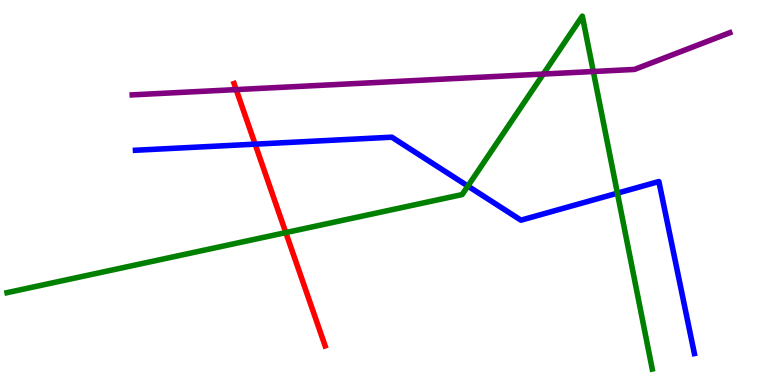[{'lines': ['blue', 'red'], 'intersections': [{'x': 3.29, 'y': 6.26}]}, {'lines': ['green', 'red'], 'intersections': [{'x': 3.69, 'y': 3.96}]}, {'lines': ['purple', 'red'], 'intersections': [{'x': 3.05, 'y': 7.67}]}, {'lines': ['blue', 'green'], 'intersections': [{'x': 6.04, 'y': 5.17}, {'x': 7.97, 'y': 4.98}]}, {'lines': ['blue', 'purple'], 'intersections': []}, {'lines': ['green', 'purple'], 'intersections': [{'x': 7.01, 'y': 8.08}, {'x': 7.66, 'y': 8.14}]}]